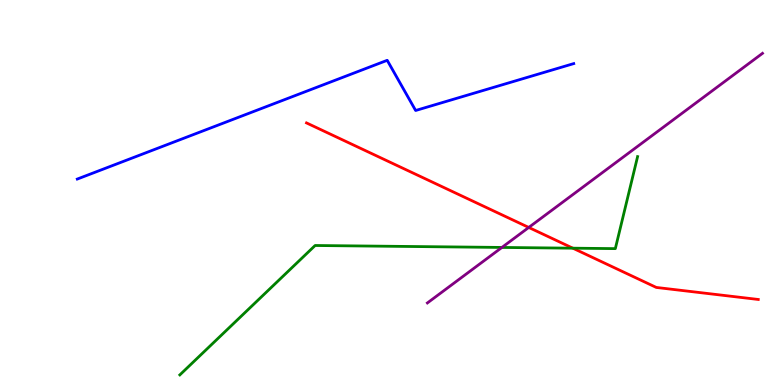[{'lines': ['blue', 'red'], 'intersections': []}, {'lines': ['green', 'red'], 'intersections': [{'x': 7.39, 'y': 3.55}]}, {'lines': ['purple', 'red'], 'intersections': [{'x': 6.82, 'y': 4.09}]}, {'lines': ['blue', 'green'], 'intersections': []}, {'lines': ['blue', 'purple'], 'intersections': []}, {'lines': ['green', 'purple'], 'intersections': [{'x': 6.48, 'y': 3.57}]}]